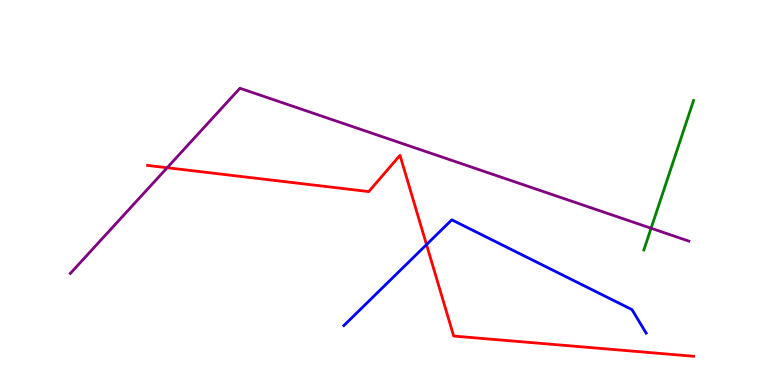[{'lines': ['blue', 'red'], 'intersections': [{'x': 5.5, 'y': 3.65}]}, {'lines': ['green', 'red'], 'intersections': []}, {'lines': ['purple', 'red'], 'intersections': [{'x': 2.16, 'y': 5.64}]}, {'lines': ['blue', 'green'], 'intersections': []}, {'lines': ['blue', 'purple'], 'intersections': []}, {'lines': ['green', 'purple'], 'intersections': [{'x': 8.4, 'y': 4.07}]}]